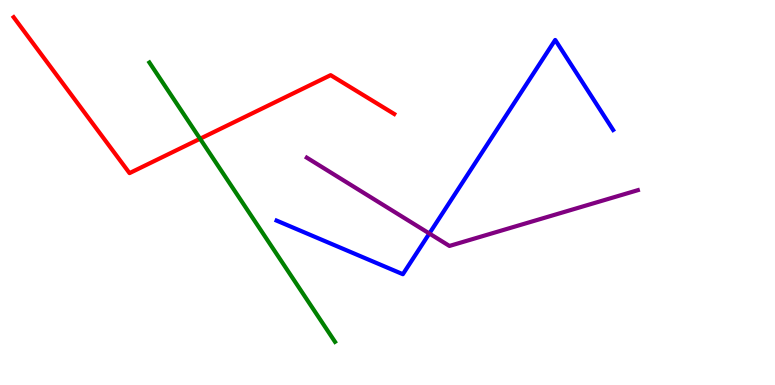[{'lines': ['blue', 'red'], 'intersections': []}, {'lines': ['green', 'red'], 'intersections': [{'x': 2.58, 'y': 6.4}]}, {'lines': ['purple', 'red'], 'intersections': []}, {'lines': ['blue', 'green'], 'intersections': []}, {'lines': ['blue', 'purple'], 'intersections': [{'x': 5.54, 'y': 3.94}]}, {'lines': ['green', 'purple'], 'intersections': []}]